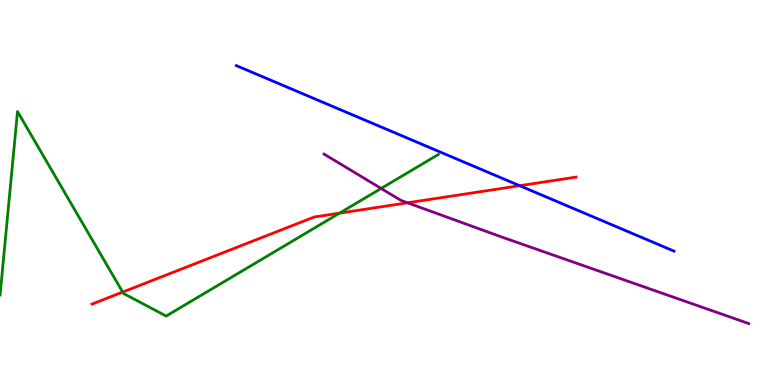[{'lines': ['blue', 'red'], 'intersections': [{'x': 6.71, 'y': 5.18}]}, {'lines': ['green', 'red'], 'intersections': [{'x': 1.58, 'y': 2.41}, {'x': 4.38, 'y': 4.46}]}, {'lines': ['purple', 'red'], 'intersections': [{'x': 5.26, 'y': 4.73}]}, {'lines': ['blue', 'green'], 'intersections': []}, {'lines': ['blue', 'purple'], 'intersections': []}, {'lines': ['green', 'purple'], 'intersections': [{'x': 4.92, 'y': 5.11}]}]